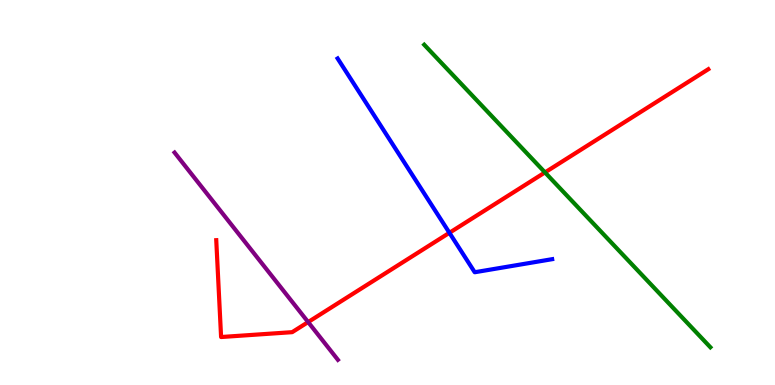[{'lines': ['blue', 'red'], 'intersections': [{'x': 5.8, 'y': 3.95}]}, {'lines': ['green', 'red'], 'intersections': [{'x': 7.03, 'y': 5.52}]}, {'lines': ['purple', 'red'], 'intersections': [{'x': 3.98, 'y': 1.63}]}, {'lines': ['blue', 'green'], 'intersections': []}, {'lines': ['blue', 'purple'], 'intersections': []}, {'lines': ['green', 'purple'], 'intersections': []}]